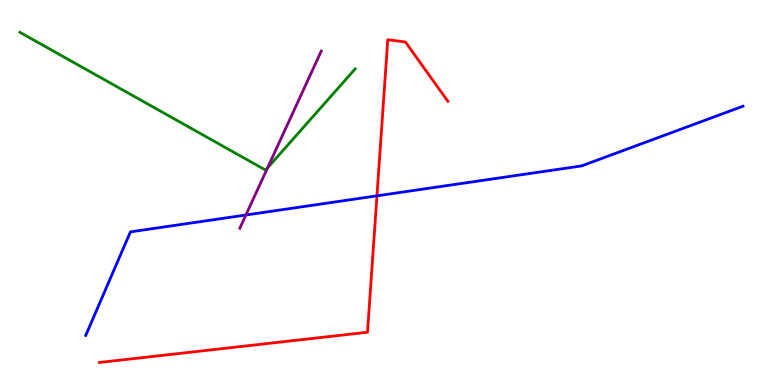[{'lines': ['blue', 'red'], 'intersections': [{'x': 4.86, 'y': 4.91}]}, {'lines': ['green', 'red'], 'intersections': []}, {'lines': ['purple', 'red'], 'intersections': []}, {'lines': ['blue', 'green'], 'intersections': []}, {'lines': ['blue', 'purple'], 'intersections': [{'x': 3.17, 'y': 4.42}]}, {'lines': ['green', 'purple'], 'intersections': [{'x': 3.45, 'y': 5.64}]}]